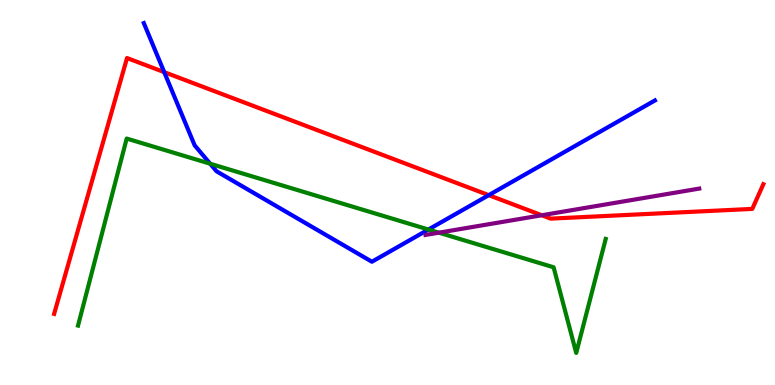[{'lines': ['blue', 'red'], 'intersections': [{'x': 2.12, 'y': 8.13}, {'x': 6.31, 'y': 4.93}]}, {'lines': ['green', 'red'], 'intersections': []}, {'lines': ['purple', 'red'], 'intersections': [{'x': 6.99, 'y': 4.41}]}, {'lines': ['blue', 'green'], 'intersections': [{'x': 2.71, 'y': 5.75}, {'x': 5.53, 'y': 4.04}]}, {'lines': ['blue', 'purple'], 'intersections': []}, {'lines': ['green', 'purple'], 'intersections': [{'x': 5.66, 'y': 3.96}]}]